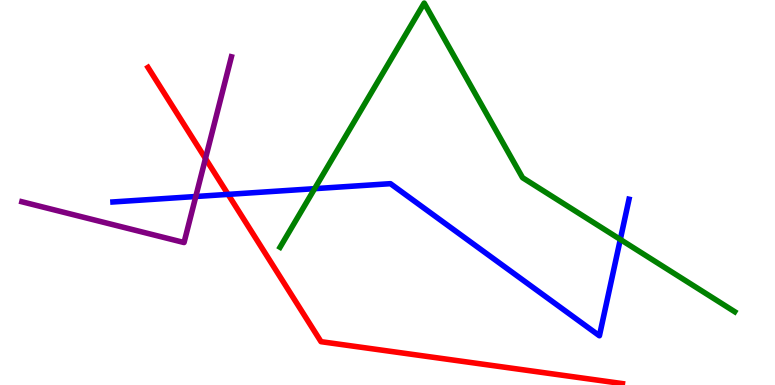[{'lines': ['blue', 'red'], 'intersections': [{'x': 2.94, 'y': 4.95}]}, {'lines': ['green', 'red'], 'intersections': []}, {'lines': ['purple', 'red'], 'intersections': [{'x': 2.65, 'y': 5.88}]}, {'lines': ['blue', 'green'], 'intersections': [{'x': 4.06, 'y': 5.1}, {'x': 8.0, 'y': 3.78}]}, {'lines': ['blue', 'purple'], 'intersections': [{'x': 2.53, 'y': 4.9}]}, {'lines': ['green', 'purple'], 'intersections': []}]